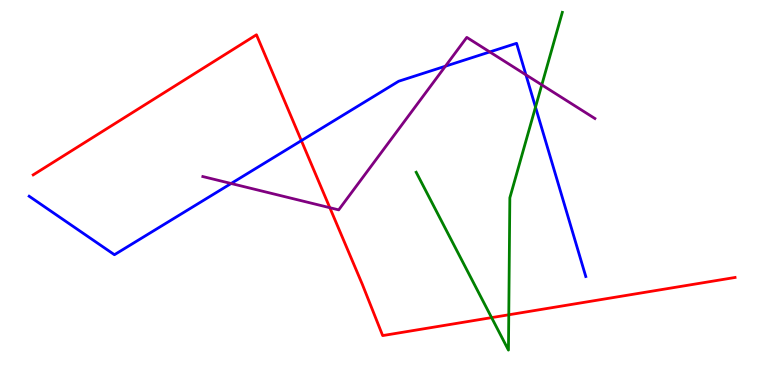[{'lines': ['blue', 'red'], 'intersections': [{'x': 3.89, 'y': 6.35}]}, {'lines': ['green', 'red'], 'intersections': [{'x': 6.34, 'y': 1.75}, {'x': 6.56, 'y': 1.82}]}, {'lines': ['purple', 'red'], 'intersections': [{'x': 4.26, 'y': 4.61}]}, {'lines': ['blue', 'green'], 'intersections': [{'x': 6.91, 'y': 7.22}]}, {'lines': ['blue', 'purple'], 'intersections': [{'x': 2.98, 'y': 5.23}, {'x': 5.75, 'y': 8.28}, {'x': 6.32, 'y': 8.65}, {'x': 6.79, 'y': 8.06}]}, {'lines': ['green', 'purple'], 'intersections': [{'x': 6.99, 'y': 7.8}]}]